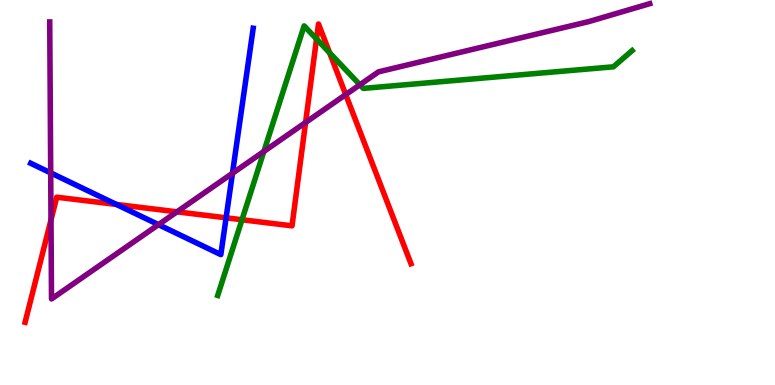[{'lines': ['blue', 'red'], 'intersections': [{'x': 1.5, 'y': 4.69}, {'x': 2.92, 'y': 4.34}]}, {'lines': ['green', 'red'], 'intersections': [{'x': 3.12, 'y': 4.29}, {'x': 4.08, 'y': 8.99}, {'x': 4.25, 'y': 8.63}]}, {'lines': ['purple', 'red'], 'intersections': [{'x': 0.658, 'y': 4.29}, {'x': 2.28, 'y': 4.5}, {'x': 3.94, 'y': 6.82}, {'x': 4.46, 'y': 7.54}]}, {'lines': ['blue', 'green'], 'intersections': []}, {'lines': ['blue', 'purple'], 'intersections': [{'x': 0.654, 'y': 5.51}, {'x': 2.04, 'y': 4.17}, {'x': 3.0, 'y': 5.5}]}, {'lines': ['green', 'purple'], 'intersections': [{'x': 3.4, 'y': 6.07}, {'x': 4.64, 'y': 7.8}]}]